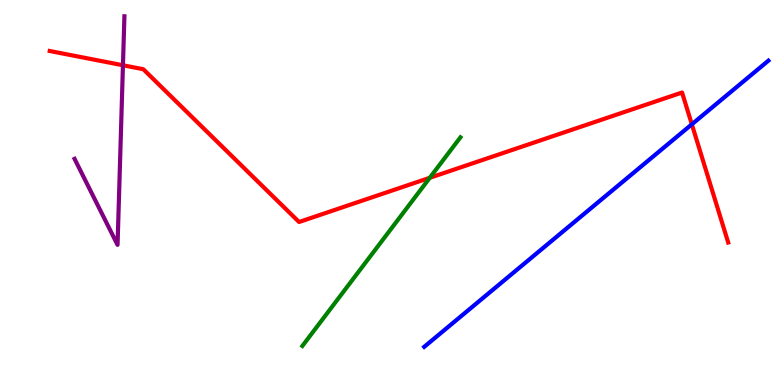[{'lines': ['blue', 'red'], 'intersections': [{'x': 8.93, 'y': 6.77}]}, {'lines': ['green', 'red'], 'intersections': [{'x': 5.55, 'y': 5.38}]}, {'lines': ['purple', 'red'], 'intersections': [{'x': 1.59, 'y': 8.3}]}, {'lines': ['blue', 'green'], 'intersections': []}, {'lines': ['blue', 'purple'], 'intersections': []}, {'lines': ['green', 'purple'], 'intersections': []}]